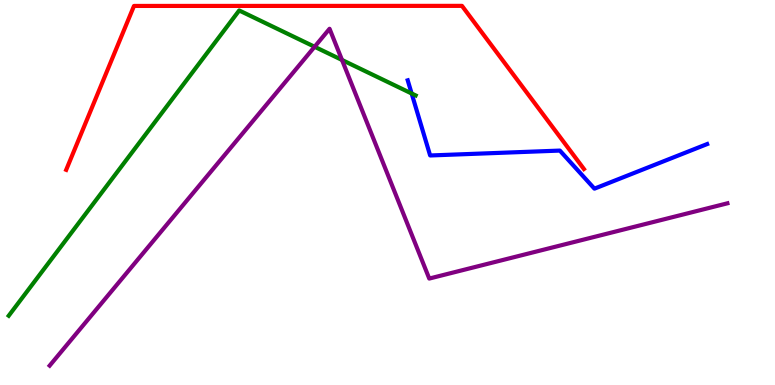[{'lines': ['blue', 'red'], 'intersections': []}, {'lines': ['green', 'red'], 'intersections': []}, {'lines': ['purple', 'red'], 'intersections': []}, {'lines': ['blue', 'green'], 'intersections': [{'x': 5.31, 'y': 7.57}]}, {'lines': ['blue', 'purple'], 'intersections': []}, {'lines': ['green', 'purple'], 'intersections': [{'x': 4.06, 'y': 8.79}, {'x': 4.41, 'y': 8.44}]}]